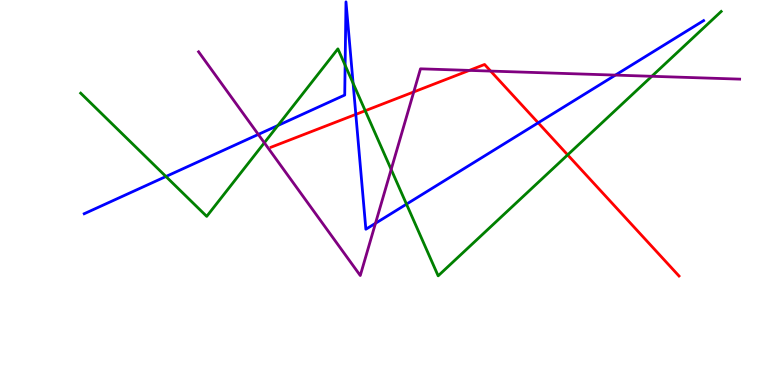[{'lines': ['blue', 'red'], 'intersections': [{'x': 4.59, 'y': 7.03}, {'x': 6.94, 'y': 6.81}]}, {'lines': ['green', 'red'], 'intersections': [{'x': 4.71, 'y': 7.12}, {'x': 7.32, 'y': 5.98}]}, {'lines': ['purple', 'red'], 'intersections': [{'x': 5.34, 'y': 7.61}, {'x': 6.06, 'y': 8.17}, {'x': 6.33, 'y': 8.15}]}, {'lines': ['blue', 'green'], 'intersections': [{'x': 2.14, 'y': 5.42}, {'x': 3.59, 'y': 6.74}, {'x': 4.45, 'y': 8.31}, {'x': 4.56, 'y': 7.84}, {'x': 5.25, 'y': 4.7}]}, {'lines': ['blue', 'purple'], 'intersections': [{'x': 3.33, 'y': 6.51}, {'x': 4.84, 'y': 4.2}, {'x': 7.94, 'y': 8.05}]}, {'lines': ['green', 'purple'], 'intersections': [{'x': 3.41, 'y': 6.29}, {'x': 5.05, 'y': 5.6}, {'x': 8.41, 'y': 8.02}]}]